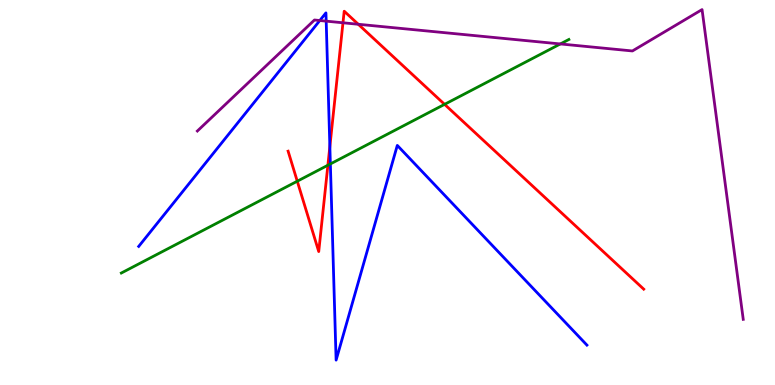[{'lines': ['blue', 'red'], 'intersections': [{'x': 4.26, 'y': 6.19}]}, {'lines': ['green', 'red'], 'intersections': [{'x': 3.84, 'y': 5.29}, {'x': 4.23, 'y': 5.71}, {'x': 5.74, 'y': 7.29}]}, {'lines': ['purple', 'red'], 'intersections': [{'x': 4.43, 'y': 9.41}, {'x': 4.62, 'y': 9.37}]}, {'lines': ['blue', 'green'], 'intersections': [{'x': 4.26, 'y': 5.74}]}, {'lines': ['blue', 'purple'], 'intersections': [{'x': 4.13, 'y': 9.47}, {'x': 4.21, 'y': 9.45}]}, {'lines': ['green', 'purple'], 'intersections': [{'x': 7.23, 'y': 8.86}]}]